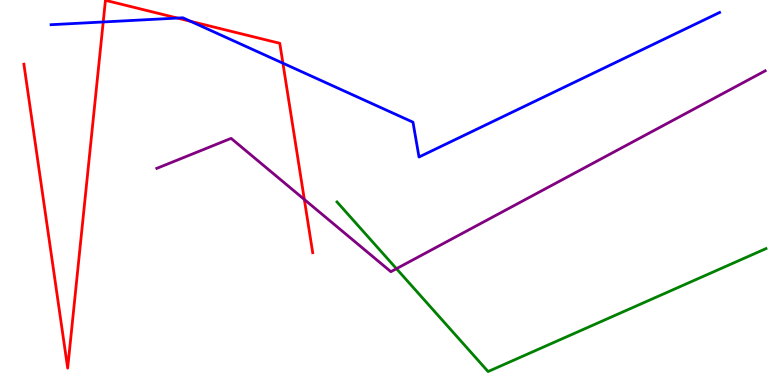[{'lines': ['blue', 'red'], 'intersections': [{'x': 1.33, 'y': 9.43}, {'x': 2.29, 'y': 9.53}, {'x': 2.46, 'y': 9.45}, {'x': 3.65, 'y': 8.36}]}, {'lines': ['green', 'red'], 'intersections': []}, {'lines': ['purple', 'red'], 'intersections': [{'x': 3.93, 'y': 4.82}]}, {'lines': ['blue', 'green'], 'intersections': []}, {'lines': ['blue', 'purple'], 'intersections': []}, {'lines': ['green', 'purple'], 'intersections': [{'x': 5.12, 'y': 3.02}]}]